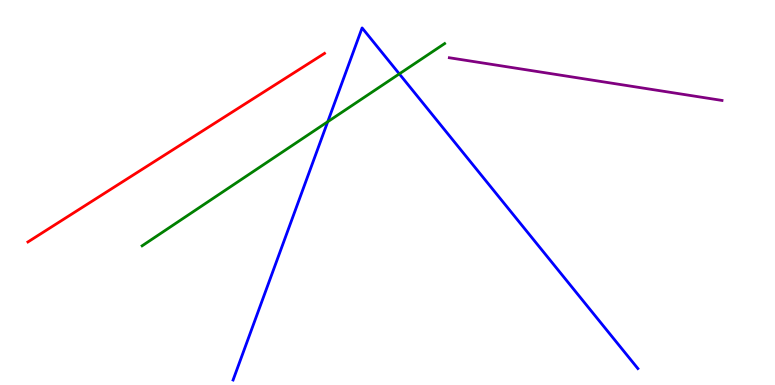[{'lines': ['blue', 'red'], 'intersections': []}, {'lines': ['green', 'red'], 'intersections': []}, {'lines': ['purple', 'red'], 'intersections': []}, {'lines': ['blue', 'green'], 'intersections': [{'x': 4.23, 'y': 6.84}, {'x': 5.15, 'y': 8.08}]}, {'lines': ['blue', 'purple'], 'intersections': []}, {'lines': ['green', 'purple'], 'intersections': []}]